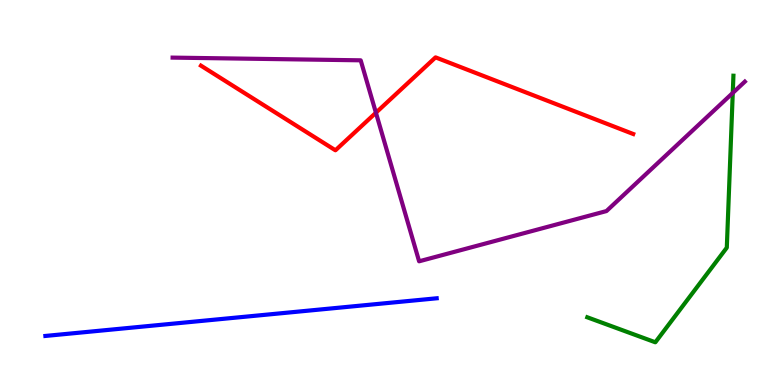[{'lines': ['blue', 'red'], 'intersections': []}, {'lines': ['green', 'red'], 'intersections': []}, {'lines': ['purple', 'red'], 'intersections': [{'x': 4.85, 'y': 7.07}]}, {'lines': ['blue', 'green'], 'intersections': []}, {'lines': ['blue', 'purple'], 'intersections': []}, {'lines': ['green', 'purple'], 'intersections': [{'x': 9.45, 'y': 7.59}]}]